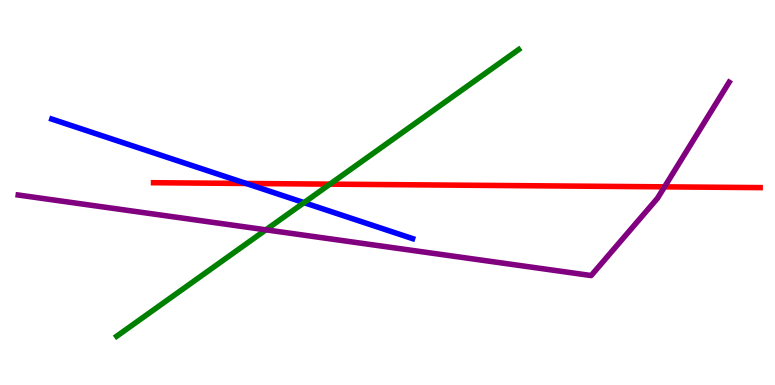[{'lines': ['blue', 'red'], 'intersections': [{'x': 3.18, 'y': 5.23}]}, {'lines': ['green', 'red'], 'intersections': [{'x': 4.26, 'y': 5.22}]}, {'lines': ['purple', 'red'], 'intersections': [{'x': 8.57, 'y': 5.15}]}, {'lines': ['blue', 'green'], 'intersections': [{'x': 3.92, 'y': 4.74}]}, {'lines': ['blue', 'purple'], 'intersections': []}, {'lines': ['green', 'purple'], 'intersections': [{'x': 3.43, 'y': 4.03}]}]